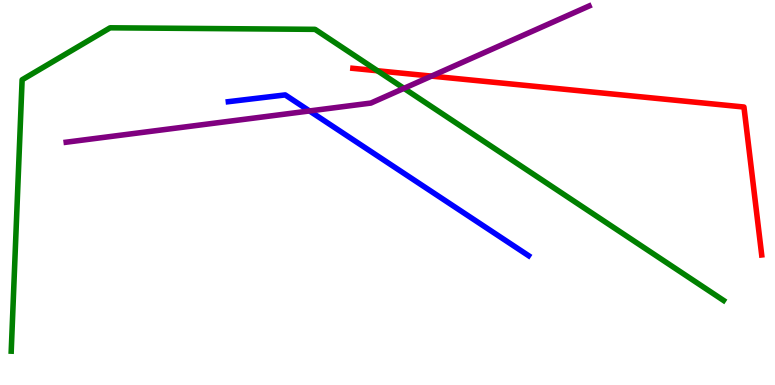[{'lines': ['blue', 'red'], 'intersections': []}, {'lines': ['green', 'red'], 'intersections': [{'x': 4.87, 'y': 8.16}]}, {'lines': ['purple', 'red'], 'intersections': [{'x': 5.57, 'y': 8.02}]}, {'lines': ['blue', 'green'], 'intersections': []}, {'lines': ['blue', 'purple'], 'intersections': [{'x': 3.99, 'y': 7.12}]}, {'lines': ['green', 'purple'], 'intersections': [{'x': 5.21, 'y': 7.71}]}]